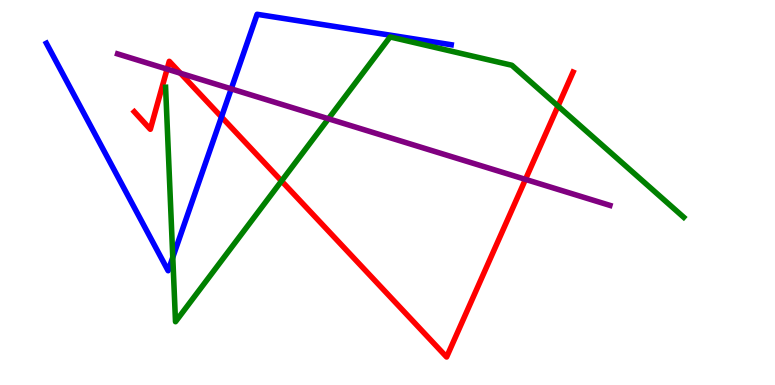[{'lines': ['blue', 'red'], 'intersections': [{'x': 2.86, 'y': 6.96}]}, {'lines': ['green', 'red'], 'intersections': [{'x': 3.63, 'y': 5.3}, {'x': 7.2, 'y': 7.24}]}, {'lines': ['purple', 'red'], 'intersections': [{'x': 2.16, 'y': 8.2}, {'x': 2.33, 'y': 8.1}, {'x': 6.78, 'y': 5.34}]}, {'lines': ['blue', 'green'], 'intersections': [{'x': 2.23, 'y': 3.32}]}, {'lines': ['blue', 'purple'], 'intersections': [{'x': 2.98, 'y': 7.69}]}, {'lines': ['green', 'purple'], 'intersections': [{'x': 4.24, 'y': 6.92}]}]